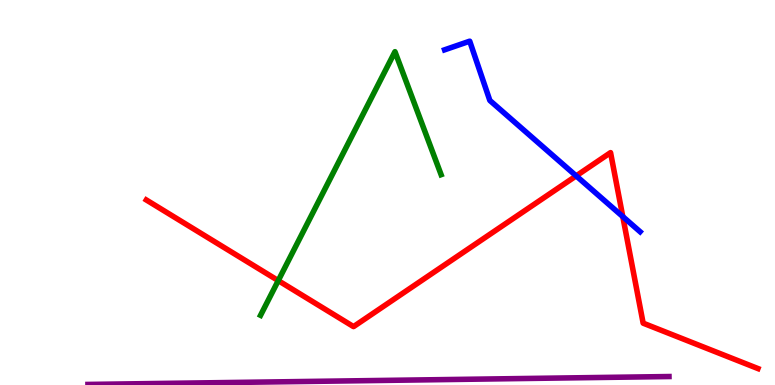[{'lines': ['blue', 'red'], 'intersections': [{'x': 7.43, 'y': 5.43}, {'x': 8.04, 'y': 4.37}]}, {'lines': ['green', 'red'], 'intersections': [{'x': 3.59, 'y': 2.71}]}, {'lines': ['purple', 'red'], 'intersections': []}, {'lines': ['blue', 'green'], 'intersections': []}, {'lines': ['blue', 'purple'], 'intersections': []}, {'lines': ['green', 'purple'], 'intersections': []}]